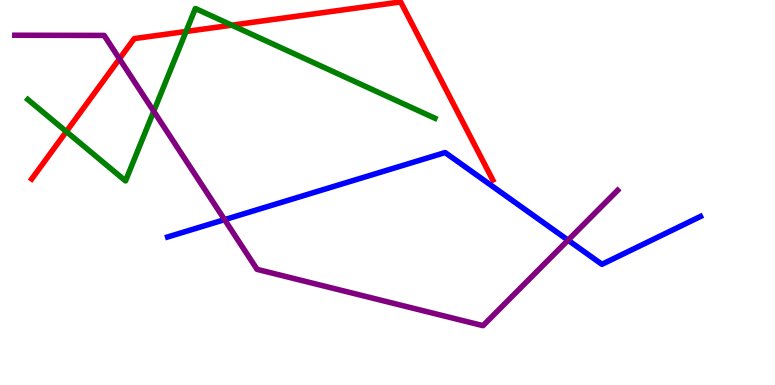[{'lines': ['blue', 'red'], 'intersections': []}, {'lines': ['green', 'red'], 'intersections': [{'x': 0.856, 'y': 6.58}, {'x': 2.4, 'y': 9.18}, {'x': 2.99, 'y': 9.35}]}, {'lines': ['purple', 'red'], 'intersections': [{'x': 1.54, 'y': 8.47}]}, {'lines': ['blue', 'green'], 'intersections': []}, {'lines': ['blue', 'purple'], 'intersections': [{'x': 2.9, 'y': 4.29}, {'x': 7.33, 'y': 3.76}]}, {'lines': ['green', 'purple'], 'intersections': [{'x': 1.98, 'y': 7.11}]}]